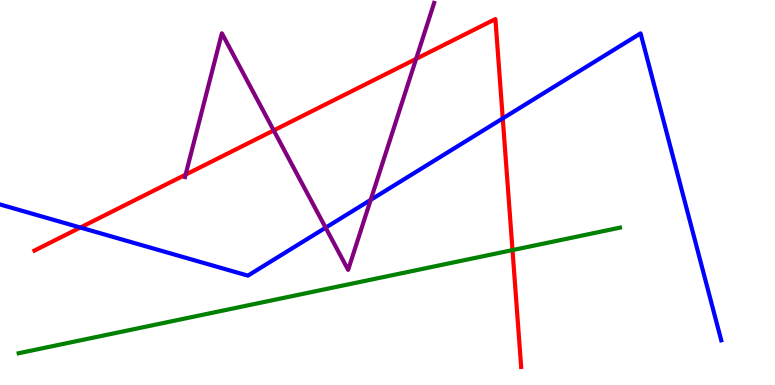[{'lines': ['blue', 'red'], 'intersections': [{'x': 1.04, 'y': 4.09}, {'x': 6.49, 'y': 6.92}]}, {'lines': ['green', 'red'], 'intersections': [{'x': 6.61, 'y': 3.5}]}, {'lines': ['purple', 'red'], 'intersections': [{'x': 2.39, 'y': 5.46}, {'x': 3.53, 'y': 6.61}, {'x': 5.37, 'y': 8.47}]}, {'lines': ['blue', 'green'], 'intersections': []}, {'lines': ['blue', 'purple'], 'intersections': [{'x': 4.2, 'y': 4.09}, {'x': 4.78, 'y': 4.81}]}, {'lines': ['green', 'purple'], 'intersections': []}]